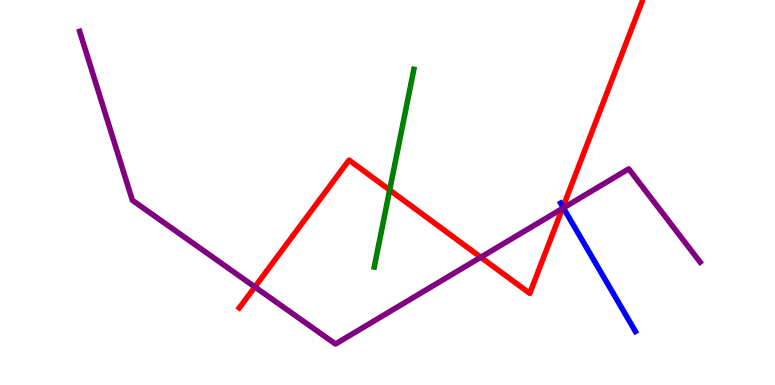[{'lines': ['blue', 'red'], 'intersections': [{'x': 7.26, 'y': 4.62}]}, {'lines': ['green', 'red'], 'intersections': [{'x': 5.03, 'y': 5.06}]}, {'lines': ['purple', 'red'], 'intersections': [{'x': 3.29, 'y': 2.55}, {'x': 6.2, 'y': 3.32}, {'x': 7.26, 'y': 4.59}]}, {'lines': ['blue', 'green'], 'intersections': []}, {'lines': ['blue', 'purple'], 'intersections': [{'x': 7.27, 'y': 4.6}]}, {'lines': ['green', 'purple'], 'intersections': []}]